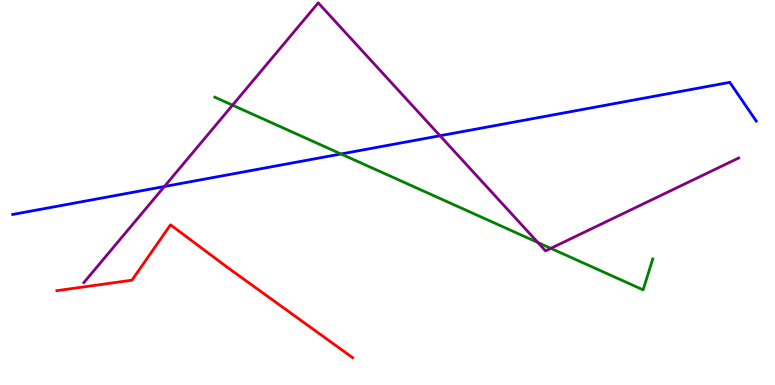[{'lines': ['blue', 'red'], 'intersections': []}, {'lines': ['green', 'red'], 'intersections': []}, {'lines': ['purple', 'red'], 'intersections': []}, {'lines': ['blue', 'green'], 'intersections': [{'x': 4.4, 'y': 6.0}]}, {'lines': ['blue', 'purple'], 'intersections': [{'x': 2.12, 'y': 5.16}, {'x': 5.68, 'y': 6.47}]}, {'lines': ['green', 'purple'], 'intersections': [{'x': 3.0, 'y': 7.27}, {'x': 6.94, 'y': 3.7}, {'x': 7.11, 'y': 3.55}]}]